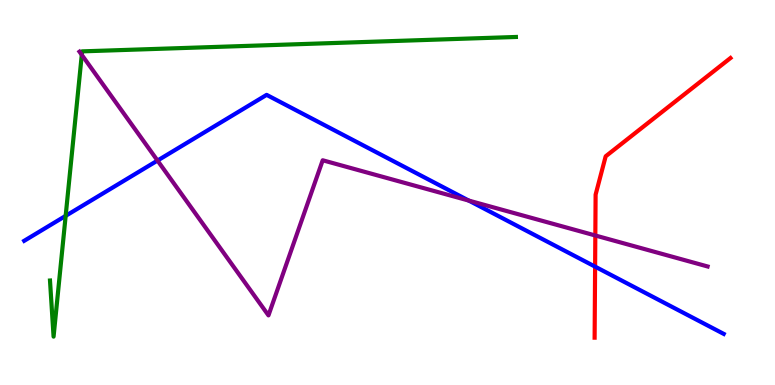[{'lines': ['blue', 'red'], 'intersections': [{'x': 7.68, 'y': 3.07}]}, {'lines': ['green', 'red'], 'intersections': []}, {'lines': ['purple', 'red'], 'intersections': [{'x': 7.68, 'y': 3.88}]}, {'lines': ['blue', 'green'], 'intersections': [{'x': 0.847, 'y': 4.39}]}, {'lines': ['blue', 'purple'], 'intersections': [{'x': 2.03, 'y': 5.83}, {'x': 6.05, 'y': 4.79}]}, {'lines': ['green', 'purple'], 'intersections': [{'x': 1.06, 'y': 8.57}]}]